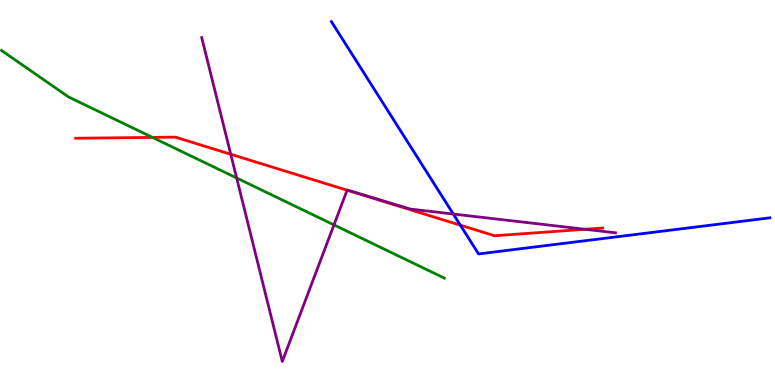[{'lines': ['blue', 'red'], 'intersections': [{'x': 5.94, 'y': 4.15}]}, {'lines': ['green', 'red'], 'intersections': [{'x': 1.97, 'y': 6.43}]}, {'lines': ['purple', 'red'], 'intersections': [{'x': 2.98, 'y': 5.99}, {'x': 4.48, 'y': 5.06}, {'x': 7.55, 'y': 4.04}]}, {'lines': ['blue', 'green'], 'intersections': []}, {'lines': ['blue', 'purple'], 'intersections': [{'x': 5.85, 'y': 4.44}]}, {'lines': ['green', 'purple'], 'intersections': [{'x': 3.05, 'y': 5.38}, {'x': 4.31, 'y': 4.16}]}]